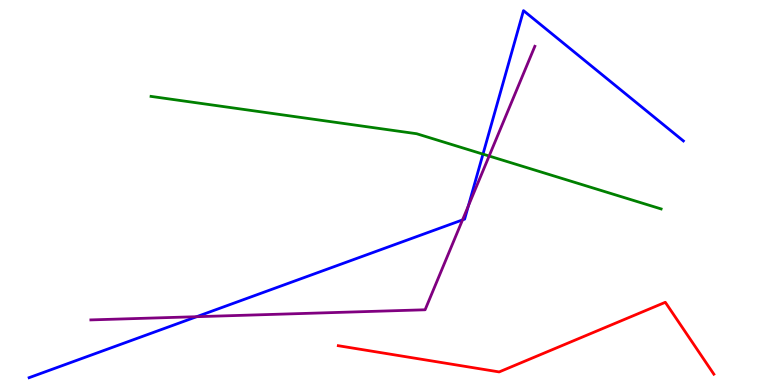[{'lines': ['blue', 'red'], 'intersections': []}, {'lines': ['green', 'red'], 'intersections': []}, {'lines': ['purple', 'red'], 'intersections': []}, {'lines': ['blue', 'green'], 'intersections': [{'x': 6.23, 'y': 6.0}]}, {'lines': ['blue', 'purple'], 'intersections': [{'x': 2.54, 'y': 1.77}, {'x': 5.97, 'y': 4.29}, {'x': 6.04, 'y': 4.65}]}, {'lines': ['green', 'purple'], 'intersections': [{'x': 6.31, 'y': 5.95}]}]